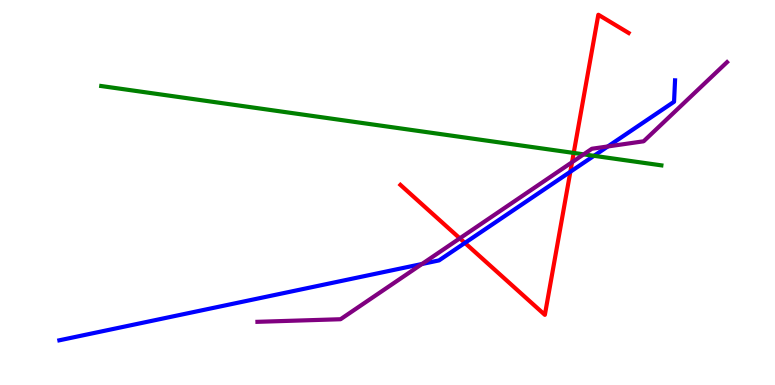[{'lines': ['blue', 'red'], 'intersections': [{'x': 6.0, 'y': 3.69}, {'x': 7.36, 'y': 5.54}]}, {'lines': ['green', 'red'], 'intersections': [{'x': 7.4, 'y': 6.03}]}, {'lines': ['purple', 'red'], 'intersections': [{'x': 5.93, 'y': 3.81}, {'x': 7.38, 'y': 5.79}]}, {'lines': ['blue', 'green'], 'intersections': [{'x': 7.66, 'y': 5.95}]}, {'lines': ['blue', 'purple'], 'intersections': [{'x': 5.44, 'y': 3.14}, {'x': 7.84, 'y': 6.2}]}, {'lines': ['green', 'purple'], 'intersections': [{'x': 7.53, 'y': 5.99}]}]